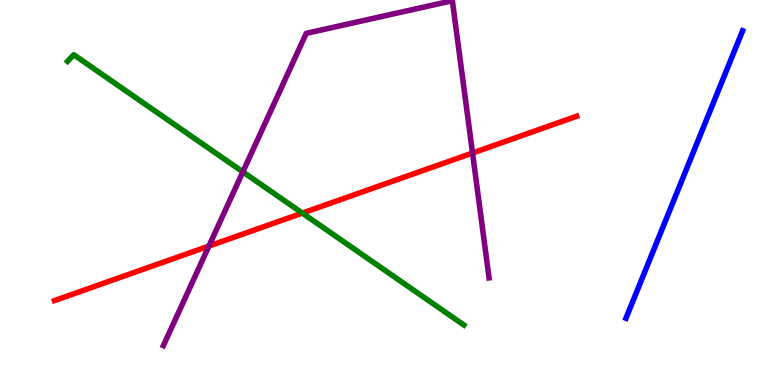[{'lines': ['blue', 'red'], 'intersections': []}, {'lines': ['green', 'red'], 'intersections': [{'x': 3.9, 'y': 4.46}]}, {'lines': ['purple', 'red'], 'intersections': [{'x': 2.7, 'y': 3.61}, {'x': 6.1, 'y': 6.03}]}, {'lines': ['blue', 'green'], 'intersections': []}, {'lines': ['blue', 'purple'], 'intersections': []}, {'lines': ['green', 'purple'], 'intersections': [{'x': 3.13, 'y': 5.54}]}]